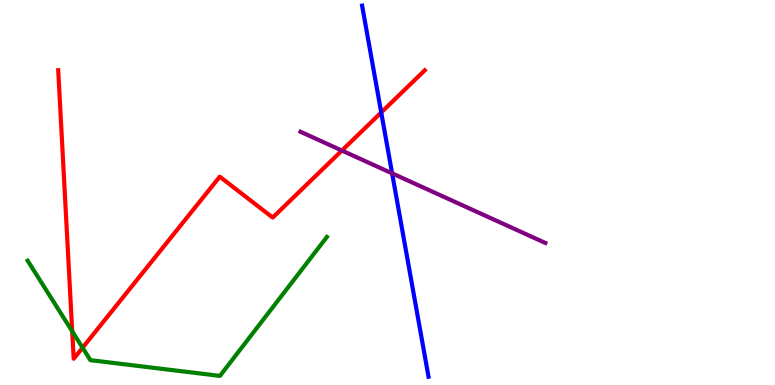[{'lines': ['blue', 'red'], 'intersections': [{'x': 4.92, 'y': 7.08}]}, {'lines': ['green', 'red'], 'intersections': [{'x': 0.932, 'y': 1.39}, {'x': 1.07, 'y': 0.968}]}, {'lines': ['purple', 'red'], 'intersections': [{'x': 4.41, 'y': 6.09}]}, {'lines': ['blue', 'green'], 'intersections': []}, {'lines': ['blue', 'purple'], 'intersections': [{'x': 5.06, 'y': 5.5}]}, {'lines': ['green', 'purple'], 'intersections': []}]